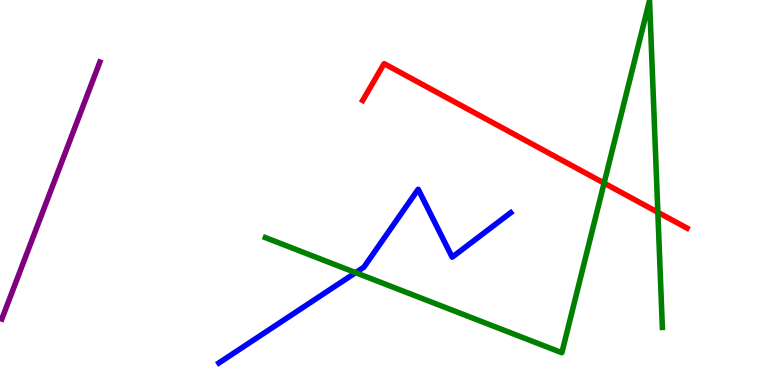[{'lines': ['blue', 'red'], 'intersections': []}, {'lines': ['green', 'red'], 'intersections': [{'x': 7.79, 'y': 5.24}, {'x': 8.49, 'y': 4.49}]}, {'lines': ['purple', 'red'], 'intersections': []}, {'lines': ['blue', 'green'], 'intersections': [{'x': 4.59, 'y': 2.92}]}, {'lines': ['blue', 'purple'], 'intersections': []}, {'lines': ['green', 'purple'], 'intersections': []}]